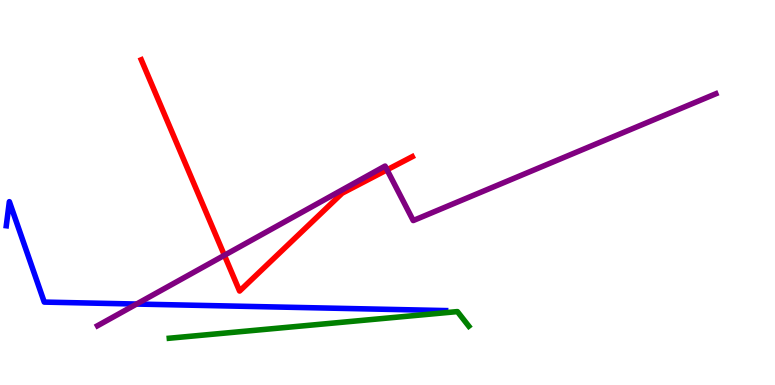[{'lines': ['blue', 'red'], 'intersections': []}, {'lines': ['green', 'red'], 'intersections': []}, {'lines': ['purple', 'red'], 'intersections': [{'x': 2.9, 'y': 3.37}, {'x': 4.99, 'y': 5.59}]}, {'lines': ['blue', 'green'], 'intersections': []}, {'lines': ['blue', 'purple'], 'intersections': [{'x': 1.76, 'y': 2.1}]}, {'lines': ['green', 'purple'], 'intersections': []}]